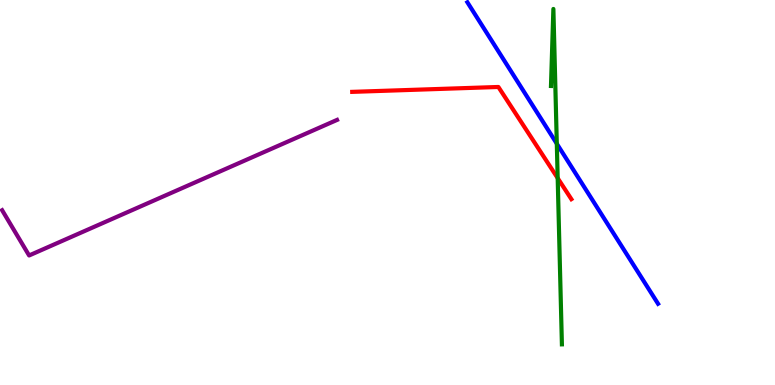[{'lines': ['blue', 'red'], 'intersections': []}, {'lines': ['green', 'red'], 'intersections': [{'x': 7.2, 'y': 5.37}]}, {'lines': ['purple', 'red'], 'intersections': []}, {'lines': ['blue', 'green'], 'intersections': [{'x': 7.18, 'y': 6.27}]}, {'lines': ['blue', 'purple'], 'intersections': []}, {'lines': ['green', 'purple'], 'intersections': []}]